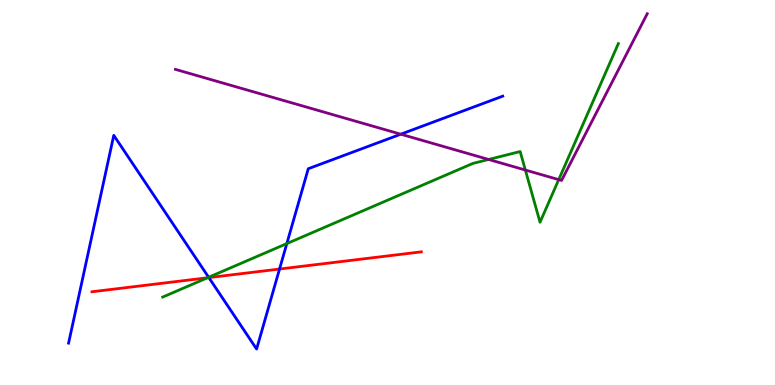[{'lines': ['blue', 'red'], 'intersections': [{'x': 2.69, 'y': 2.79}, {'x': 3.61, 'y': 3.01}]}, {'lines': ['green', 'red'], 'intersections': [{'x': 2.68, 'y': 2.79}]}, {'lines': ['purple', 'red'], 'intersections': []}, {'lines': ['blue', 'green'], 'intersections': [{'x': 2.69, 'y': 2.8}, {'x': 3.7, 'y': 3.67}]}, {'lines': ['blue', 'purple'], 'intersections': [{'x': 5.17, 'y': 6.51}]}, {'lines': ['green', 'purple'], 'intersections': [{'x': 6.31, 'y': 5.86}, {'x': 6.78, 'y': 5.58}, {'x': 7.21, 'y': 5.33}]}]